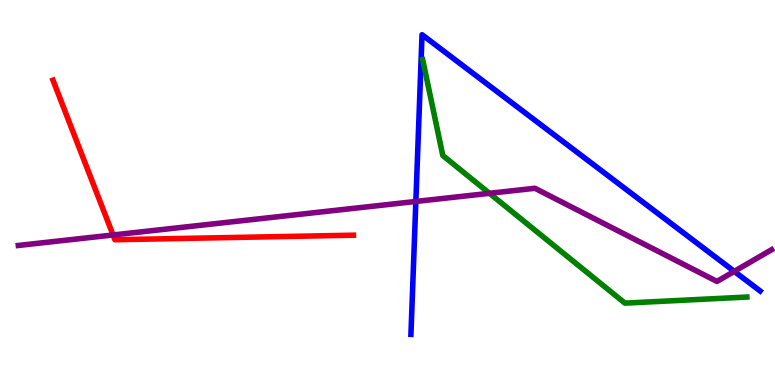[{'lines': ['blue', 'red'], 'intersections': []}, {'lines': ['green', 'red'], 'intersections': []}, {'lines': ['purple', 'red'], 'intersections': [{'x': 1.46, 'y': 3.9}]}, {'lines': ['blue', 'green'], 'intersections': []}, {'lines': ['blue', 'purple'], 'intersections': [{'x': 5.37, 'y': 4.77}, {'x': 9.47, 'y': 2.95}]}, {'lines': ['green', 'purple'], 'intersections': [{'x': 6.32, 'y': 4.98}]}]